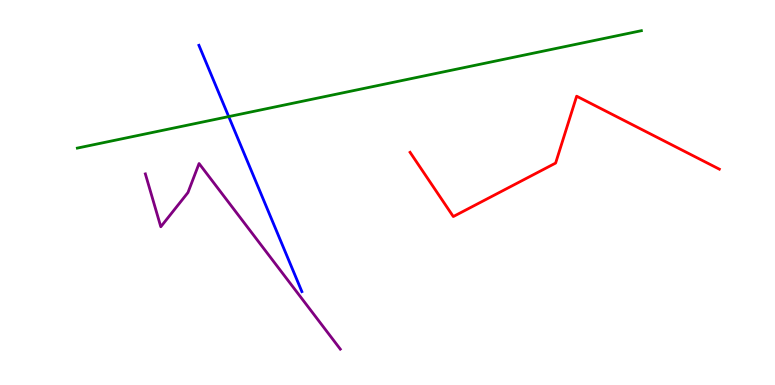[{'lines': ['blue', 'red'], 'intersections': []}, {'lines': ['green', 'red'], 'intersections': []}, {'lines': ['purple', 'red'], 'intersections': []}, {'lines': ['blue', 'green'], 'intersections': [{'x': 2.95, 'y': 6.97}]}, {'lines': ['blue', 'purple'], 'intersections': []}, {'lines': ['green', 'purple'], 'intersections': []}]